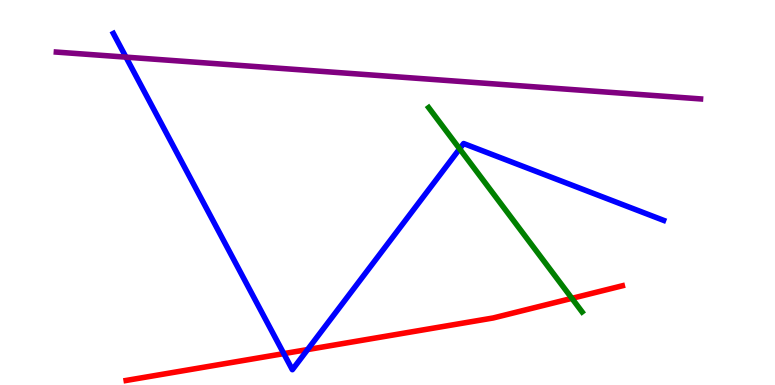[{'lines': ['blue', 'red'], 'intersections': [{'x': 3.66, 'y': 0.815}, {'x': 3.97, 'y': 0.92}]}, {'lines': ['green', 'red'], 'intersections': [{'x': 7.38, 'y': 2.25}]}, {'lines': ['purple', 'red'], 'intersections': []}, {'lines': ['blue', 'green'], 'intersections': [{'x': 5.93, 'y': 6.13}]}, {'lines': ['blue', 'purple'], 'intersections': [{'x': 1.63, 'y': 8.52}]}, {'lines': ['green', 'purple'], 'intersections': []}]